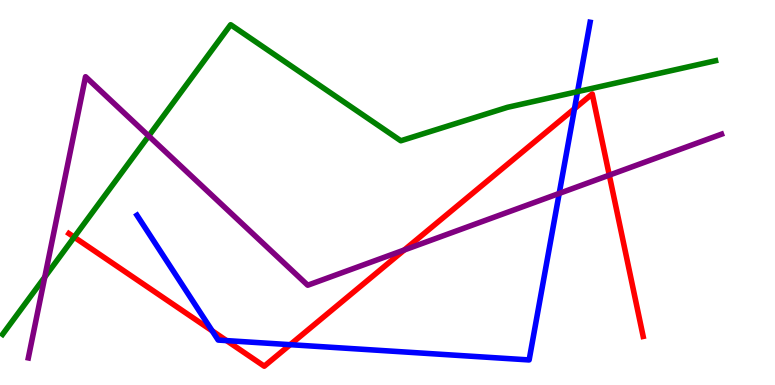[{'lines': ['blue', 'red'], 'intersections': [{'x': 2.74, 'y': 1.41}, {'x': 2.92, 'y': 1.15}, {'x': 3.74, 'y': 1.05}, {'x': 7.41, 'y': 7.18}]}, {'lines': ['green', 'red'], 'intersections': [{'x': 0.957, 'y': 3.84}]}, {'lines': ['purple', 'red'], 'intersections': [{'x': 5.22, 'y': 3.51}, {'x': 7.86, 'y': 5.45}]}, {'lines': ['blue', 'green'], 'intersections': [{'x': 7.45, 'y': 7.62}]}, {'lines': ['blue', 'purple'], 'intersections': [{'x': 7.22, 'y': 4.98}]}, {'lines': ['green', 'purple'], 'intersections': [{'x': 0.578, 'y': 2.8}, {'x': 1.92, 'y': 6.47}]}]